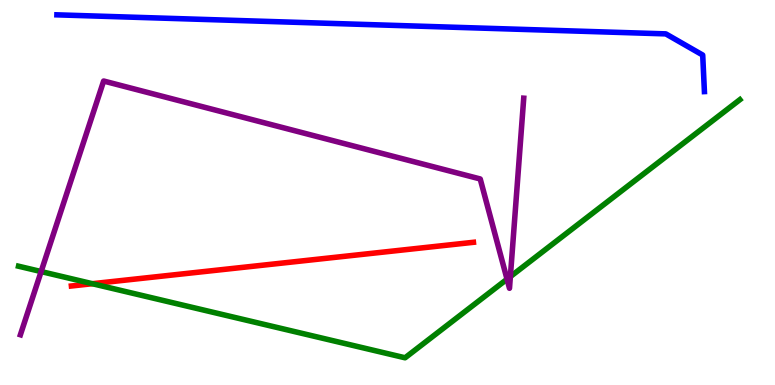[{'lines': ['blue', 'red'], 'intersections': []}, {'lines': ['green', 'red'], 'intersections': [{'x': 1.19, 'y': 2.63}]}, {'lines': ['purple', 'red'], 'intersections': []}, {'lines': ['blue', 'green'], 'intersections': []}, {'lines': ['blue', 'purple'], 'intersections': []}, {'lines': ['green', 'purple'], 'intersections': [{'x': 0.531, 'y': 2.95}, {'x': 6.54, 'y': 2.75}, {'x': 6.59, 'y': 2.82}]}]